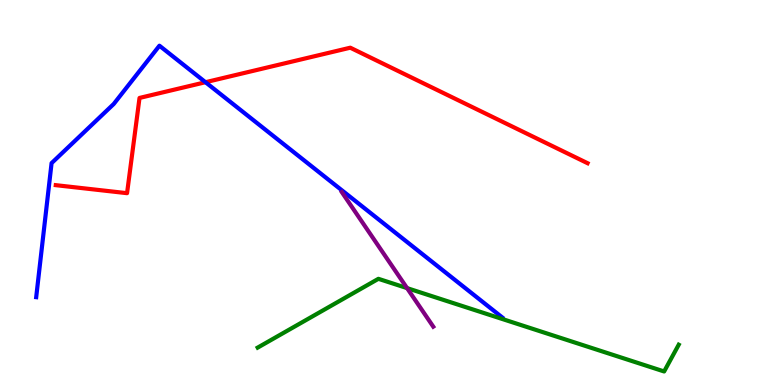[{'lines': ['blue', 'red'], 'intersections': [{'x': 2.65, 'y': 7.86}]}, {'lines': ['green', 'red'], 'intersections': []}, {'lines': ['purple', 'red'], 'intersections': []}, {'lines': ['blue', 'green'], 'intersections': []}, {'lines': ['blue', 'purple'], 'intersections': []}, {'lines': ['green', 'purple'], 'intersections': [{'x': 5.25, 'y': 2.52}]}]